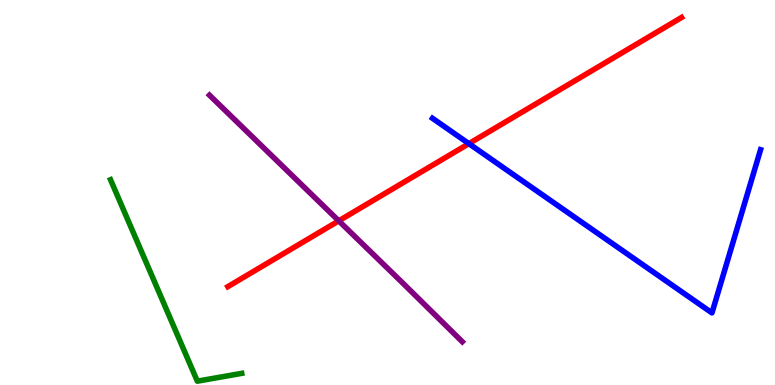[{'lines': ['blue', 'red'], 'intersections': [{'x': 6.05, 'y': 6.27}]}, {'lines': ['green', 'red'], 'intersections': []}, {'lines': ['purple', 'red'], 'intersections': [{'x': 4.37, 'y': 4.26}]}, {'lines': ['blue', 'green'], 'intersections': []}, {'lines': ['blue', 'purple'], 'intersections': []}, {'lines': ['green', 'purple'], 'intersections': []}]